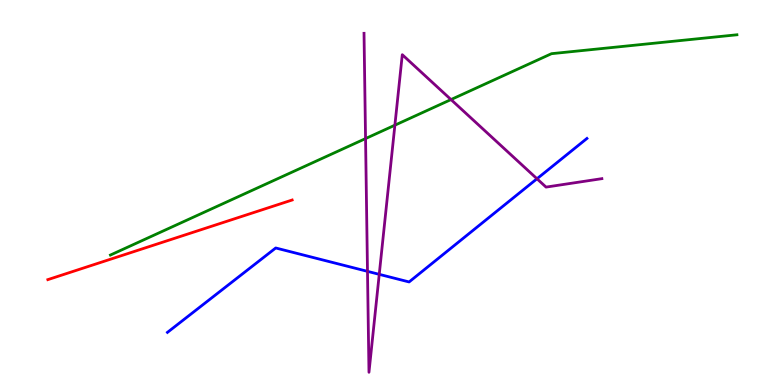[{'lines': ['blue', 'red'], 'intersections': []}, {'lines': ['green', 'red'], 'intersections': []}, {'lines': ['purple', 'red'], 'intersections': []}, {'lines': ['blue', 'green'], 'intersections': []}, {'lines': ['blue', 'purple'], 'intersections': [{'x': 4.74, 'y': 2.95}, {'x': 4.89, 'y': 2.87}, {'x': 6.93, 'y': 5.36}]}, {'lines': ['green', 'purple'], 'intersections': [{'x': 4.72, 'y': 6.4}, {'x': 5.1, 'y': 6.75}, {'x': 5.82, 'y': 7.41}]}]